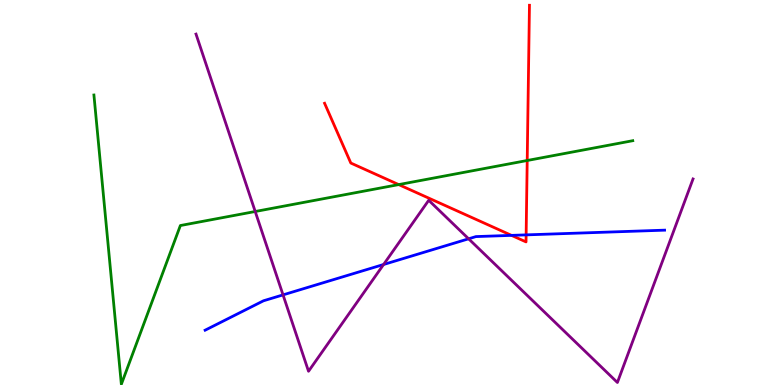[{'lines': ['blue', 'red'], 'intersections': [{'x': 6.6, 'y': 3.89}, {'x': 6.79, 'y': 3.9}]}, {'lines': ['green', 'red'], 'intersections': [{'x': 5.14, 'y': 5.21}, {'x': 6.8, 'y': 5.83}]}, {'lines': ['purple', 'red'], 'intersections': []}, {'lines': ['blue', 'green'], 'intersections': []}, {'lines': ['blue', 'purple'], 'intersections': [{'x': 3.65, 'y': 2.34}, {'x': 4.95, 'y': 3.13}, {'x': 6.05, 'y': 3.8}]}, {'lines': ['green', 'purple'], 'intersections': [{'x': 3.29, 'y': 4.51}]}]